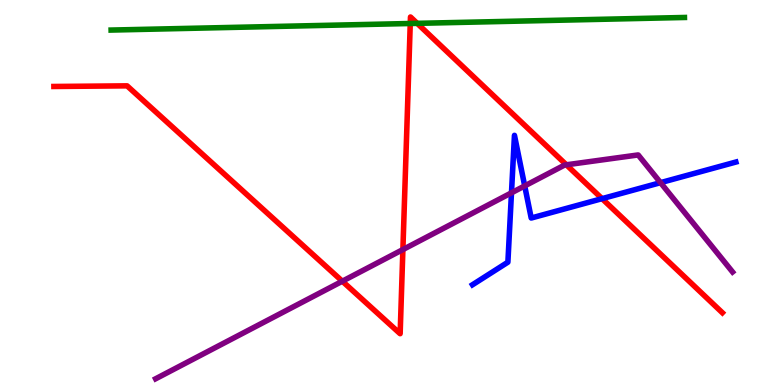[{'lines': ['blue', 'red'], 'intersections': [{'x': 7.77, 'y': 4.84}]}, {'lines': ['green', 'red'], 'intersections': [{'x': 5.29, 'y': 9.39}, {'x': 5.38, 'y': 9.39}]}, {'lines': ['purple', 'red'], 'intersections': [{'x': 4.42, 'y': 2.7}, {'x': 5.2, 'y': 3.52}, {'x': 7.31, 'y': 5.72}]}, {'lines': ['blue', 'green'], 'intersections': []}, {'lines': ['blue', 'purple'], 'intersections': [{'x': 6.6, 'y': 4.99}, {'x': 6.77, 'y': 5.17}, {'x': 8.52, 'y': 5.26}]}, {'lines': ['green', 'purple'], 'intersections': []}]